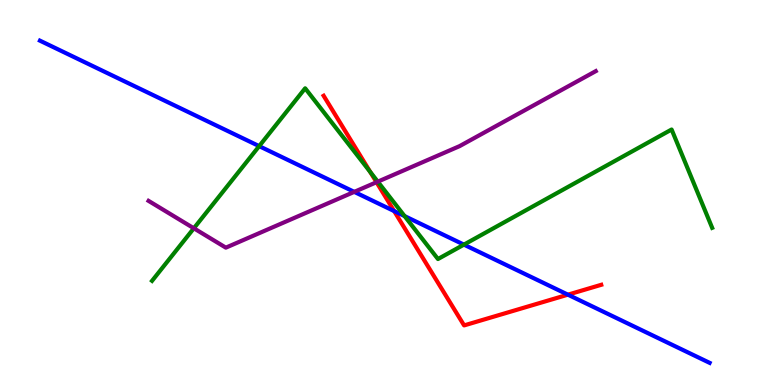[{'lines': ['blue', 'red'], 'intersections': [{'x': 5.09, 'y': 4.52}, {'x': 7.33, 'y': 2.35}]}, {'lines': ['green', 'red'], 'intersections': [{'x': 4.78, 'y': 5.53}]}, {'lines': ['purple', 'red'], 'intersections': [{'x': 4.86, 'y': 5.27}]}, {'lines': ['blue', 'green'], 'intersections': [{'x': 3.34, 'y': 6.2}, {'x': 5.22, 'y': 4.39}, {'x': 5.99, 'y': 3.65}]}, {'lines': ['blue', 'purple'], 'intersections': [{'x': 4.57, 'y': 5.02}]}, {'lines': ['green', 'purple'], 'intersections': [{'x': 2.5, 'y': 4.07}, {'x': 4.87, 'y': 5.28}]}]